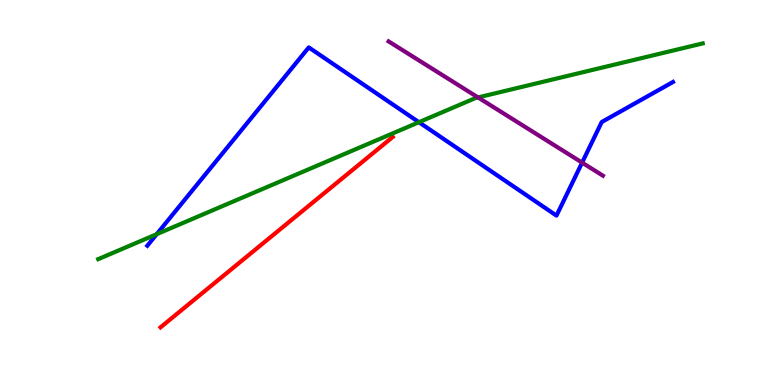[{'lines': ['blue', 'red'], 'intersections': []}, {'lines': ['green', 'red'], 'intersections': []}, {'lines': ['purple', 'red'], 'intersections': []}, {'lines': ['blue', 'green'], 'intersections': [{'x': 2.02, 'y': 3.92}, {'x': 5.41, 'y': 6.83}]}, {'lines': ['blue', 'purple'], 'intersections': [{'x': 7.51, 'y': 5.78}]}, {'lines': ['green', 'purple'], 'intersections': [{'x': 6.17, 'y': 7.47}]}]